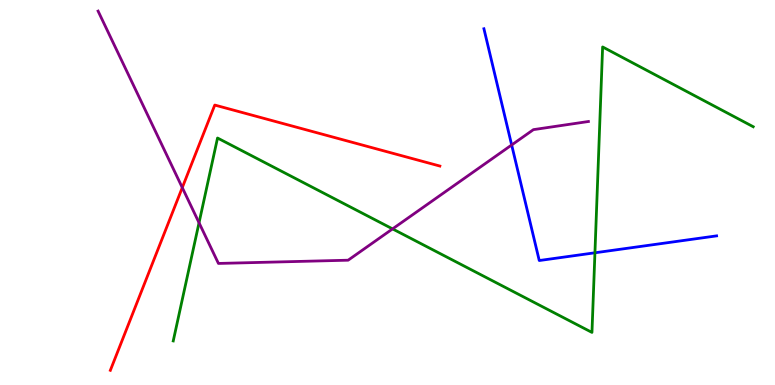[{'lines': ['blue', 'red'], 'intersections': []}, {'lines': ['green', 'red'], 'intersections': []}, {'lines': ['purple', 'red'], 'intersections': [{'x': 2.35, 'y': 5.13}]}, {'lines': ['blue', 'green'], 'intersections': [{'x': 7.68, 'y': 3.43}]}, {'lines': ['blue', 'purple'], 'intersections': [{'x': 6.6, 'y': 6.23}]}, {'lines': ['green', 'purple'], 'intersections': [{'x': 2.57, 'y': 4.21}, {'x': 5.07, 'y': 4.05}]}]